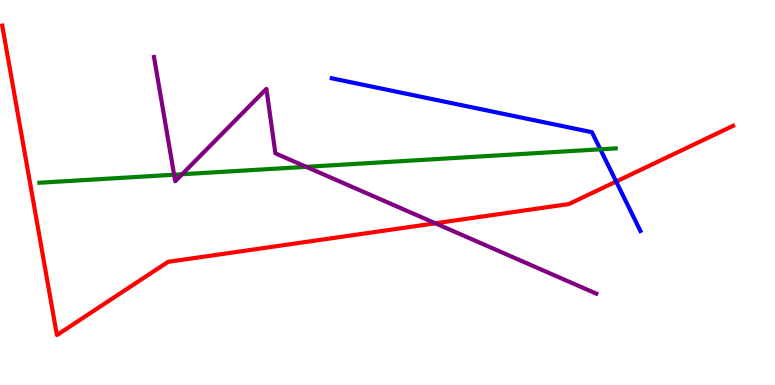[{'lines': ['blue', 'red'], 'intersections': [{'x': 7.95, 'y': 5.28}]}, {'lines': ['green', 'red'], 'intersections': []}, {'lines': ['purple', 'red'], 'intersections': [{'x': 5.62, 'y': 4.2}]}, {'lines': ['blue', 'green'], 'intersections': [{'x': 7.75, 'y': 6.12}]}, {'lines': ['blue', 'purple'], 'intersections': []}, {'lines': ['green', 'purple'], 'intersections': [{'x': 2.25, 'y': 5.46}, {'x': 2.35, 'y': 5.47}, {'x': 3.95, 'y': 5.67}]}]